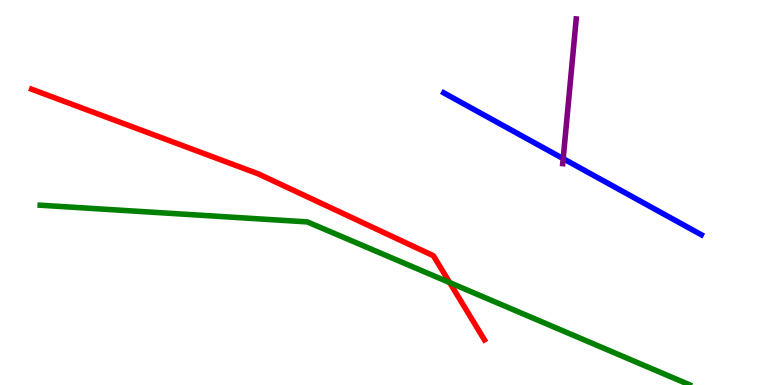[{'lines': ['blue', 'red'], 'intersections': []}, {'lines': ['green', 'red'], 'intersections': [{'x': 5.8, 'y': 2.66}]}, {'lines': ['purple', 'red'], 'intersections': []}, {'lines': ['blue', 'green'], 'intersections': []}, {'lines': ['blue', 'purple'], 'intersections': [{'x': 7.27, 'y': 5.88}]}, {'lines': ['green', 'purple'], 'intersections': []}]